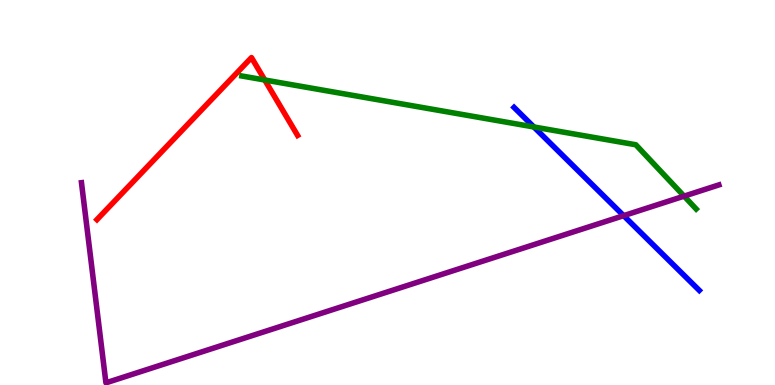[{'lines': ['blue', 'red'], 'intersections': []}, {'lines': ['green', 'red'], 'intersections': [{'x': 3.42, 'y': 7.92}]}, {'lines': ['purple', 'red'], 'intersections': []}, {'lines': ['blue', 'green'], 'intersections': [{'x': 6.89, 'y': 6.7}]}, {'lines': ['blue', 'purple'], 'intersections': [{'x': 8.05, 'y': 4.4}]}, {'lines': ['green', 'purple'], 'intersections': [{'x': 8.83, 'y': 4.91}]}]